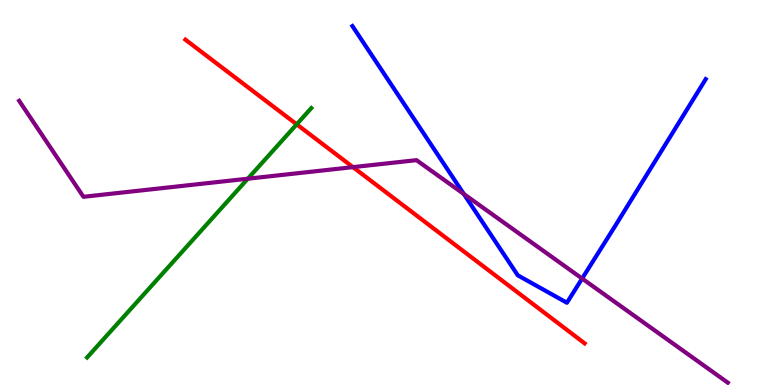[{'lines': ['blue', 'red'], 'intersections': []}, {'lines': ['green', 'red'], 'intersections': [{'x': 3.83, 'y': 6.77}]}, {'lines': ['purple', 'red'], 'intersections': [{'x': 4.55, 'y': 5.66}]}, {'lines': ['blue', 'green'], 'intersections': []}, {'lines': ['blue', 'purple'], 'intersections': [{'x': 5.98, 'y': 4.96}, {'x': 7.51, 'y': 2.77}]}, {'lines': ['green', 'purple'], 'intersections': [{'x': 3.2, 'y': 5.36}]}]